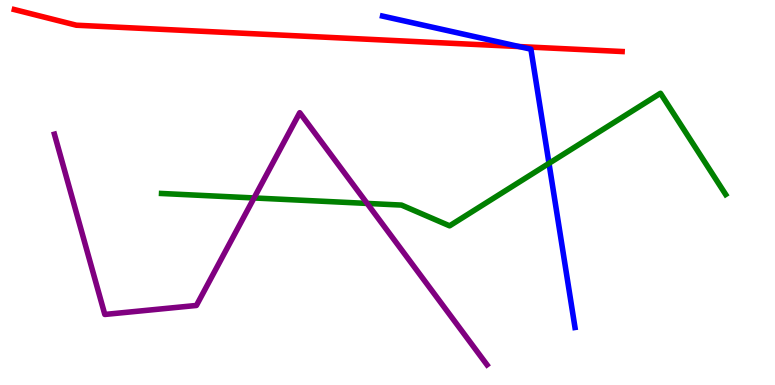[{'lines': ['blue', 'red'], 'intersections': [{'x': 6.7, 'y': 8.79}]}, {'lines': ['green', 'red'], 'intersections': []}, {'lines': ['purple', 'red'], 'intersections': []}, {'lines': ['blue', 'green'], 'intersections': [{'x': 7.08, 'y': 5.76}]}, {'lines': ['blue', 'purple'], 'intersections': []}, {'lines': ['green', 'purple'], 'intersections': [{'x': 3.28, 'y': 4.86}, {'x': 4.74, 'y': 4.72}]}]